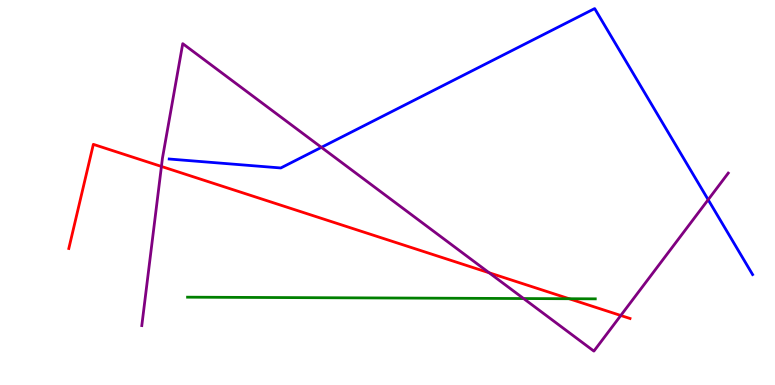[{'lines': ['blue', 'red'], 'intersections': []}, {'lines': ['green', 'red'], 'intersections': [{'x': 7.34, 'y': 2.24}]}, {'lines': ['purple', 'red'], 'intersections': [{'x': 2.08, 'y': 5.68}, {'x': 6.31, 'y': 2.92}, {'x': 8.01, 'y': 1.81}]}, {'lines': ['blue', 'green'], 'intersections': []}, {'lines': ['blue', 'purple'], 'intersections': [{'x': 4.15, 'y': 6.17}, {'x': 9.14, 'y': 4.81}]}, {'lines': ['green', 'purple'], 'intersections': [{'x': 6.76, 'y': 2.25}]}]